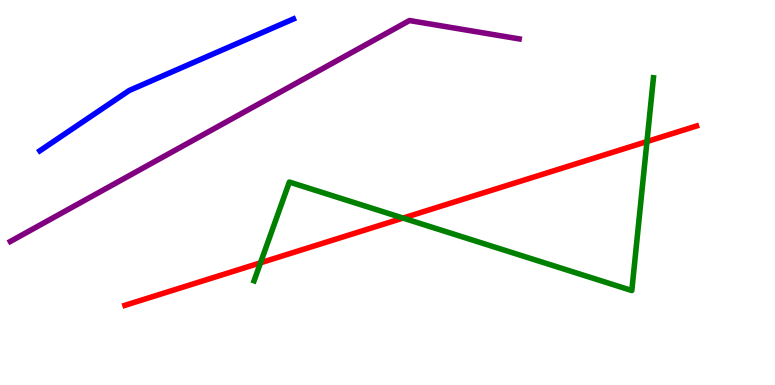[{'lines': ['blue', 'red'], 'intersections': []}, {'lines': ['green', 'red'], 'intersections': [{'x': 3.36, 'y': 3.17}, {'x': 5.2, 'y': 4.34}, {'x': 8.35, 'y': 6.32}]}, {'lines': ['purple', 'red'], 'intersections': []}, {'lines': ['blue', 'green'], 'intersections': []}, {'lines': ['blue', 'purple'], 'intersections': []}, {'lines': ['green', 'purple'], 'intersections': []}]